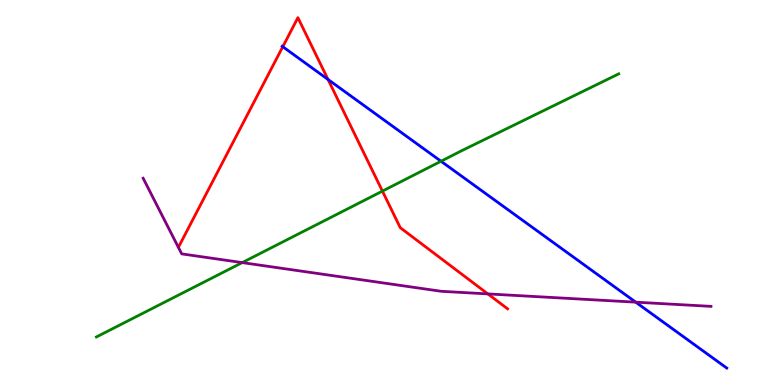[{'lines': ['blue', 'red'], 'intersections': [{'x': 3.65, 'y': 8.79}, {'x': 4.23, 'y': 7.94}]}, {'lines': ['green', 'red'], 'intersections': [{'x': 4.93, 'y': 5.04}]}, {'lines': ['purple', 'red'], 'intersections': [{'x': 6.3, 'y': 2.37}]}, {'lines': ['blue', 'green'], 'intersections': [{'x': 5.69, 'y': 5.81}]}, {'lines': ['blue', 'purple'], 'intersections': [{'x': 8.2, 'y': 2.15}]}, {'lines': ['green', 'purple'], 'intersections': [{'x': 3.13, 'y': 3.18}]}]